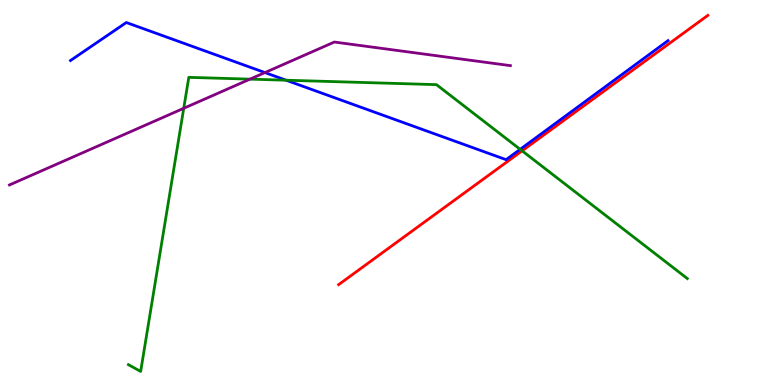[{'lines': ['blue', 'red'], 'intersections': []}, {'lines': ['green', 'red'], 'intersections': [{'x': 6.74, 'y': 6.08}]}, {'lines': ['purple', 'red'], 'intersections': []}, {'lines': ['blue', 'green'], 'intersections': [{'x': 3.69, 'y': 7.92}, {'x': 6.71, 'y': 6.12}]}, {'lines': ['blue', 'purple'], 'intersections': [{'x': 3.42, 'y': 8.11}]}, {'lines': ['green', 'purple'], 'intersections': [{'x': 2.37, 'y': 7.19}, {'x': 3.23, 'y': 7.94}]}]